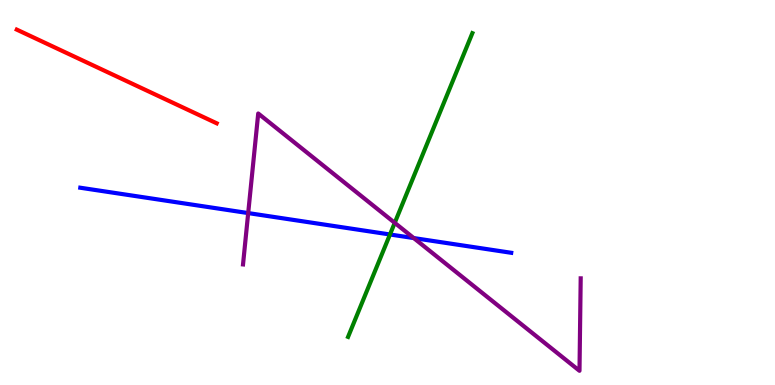[{'lines': ['blue', 'red'], 'intersections': []}, {'lines': ['green', 'red'], 'intersections': []}, {'lines': ['purple', 'red'], 'intersections': []}, {'lines': ['blue', 'green'], 'intersections': [{'x': 5.03, 'y': 3.91}]}, {'lines': ['blue', 'purple'], 'intersections': [{'x': 3.2, 'y': 4.47}, {'x': 5.34, 'y': 3.82}]}, {'lines': ['green', 'purple'], 'intersections': [{'x': 5.09, 'y': 4.21}]}]